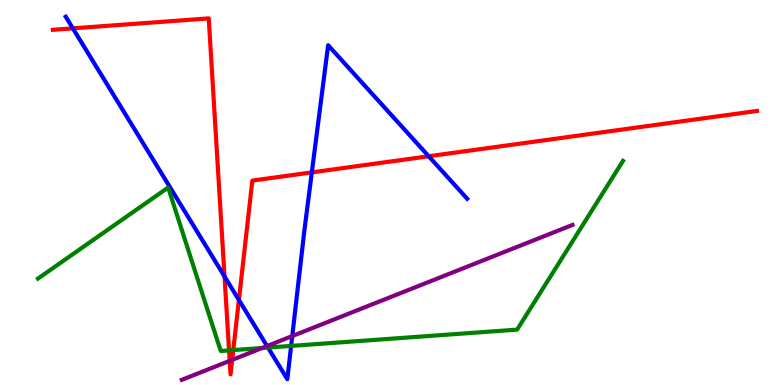[{'lines': ['blue', 'red'], 'intersections': [{'x': 0.94, 'y': 9.26}, {'x': 2.9, 'y': 2.82}, {'x': 3.08, 'y': 2.21}, {'x': 4.02, 'y': 5.52}, {'x': 5.53, 'y': 5.94}]}, {'lines': ['green', 'red'], 'intersections': [{'x': 2.96, 'y': 0.899}, {'x': 3.01, 'y': 0.907}]}, {'lines': ['purple', 'red'], 'intersections': [{'x': 2.96, 'y': 0.627}, {'x': 3.0, 'y': 0.652}]}, {'lines': ['blue', 'green'], 'intersections': [{'x': 3.46, 'y': 0.972}, {'x': 3.76, 'y': 1.02}]}, {'lines': ['blue', 'purple'], 'intersections': [{'x': 3.45, 'y': 1.01}, {'x': 3.77, 'y': 1.27}]}, {'lines': ['green', 'purple'], 'intersections': [{'x': 3.38, 'y': 0.961}]}]